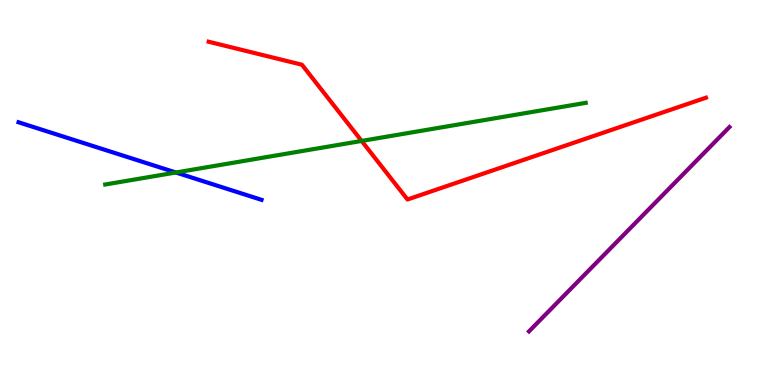[{'lines': ['blue', 'red'], 'intersections': []}, {'lines': ['green', 'red'], 'intersections': [{'x': 4.67, 'y': 6.34}]}, {'lines': ['purple', 'red'], 'intersections': []}, {'lines': ['blue', 'green'], 'intersections': [{'x': 2.27, 'y': 5.52}]}, {'lines': ['blue', 'purple'], 'intersections': []}, {'lines': ['green', 'purple'], 'intersections': []}]